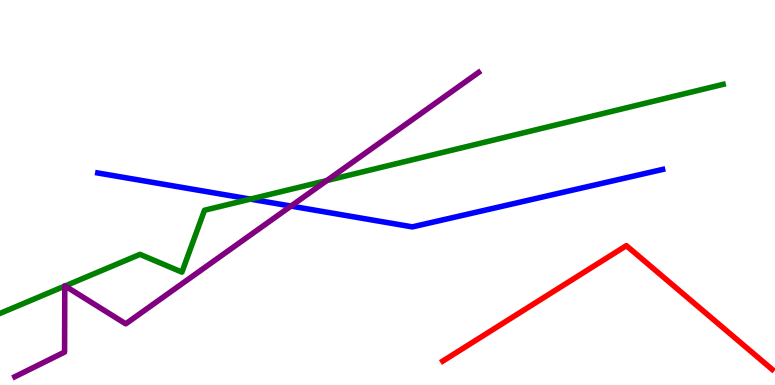[{'lines': ['blue', 'red'], 'intersections': []}, {'lines': ['green', 'red'], 'intersections': []}, {'lines': ['purple', 'red'], 'intersections': []}, {'lines': ['blue', 'green'], 'intersections': [{'x': 3.23, 'y': 4.83}]}, {'lines': ['blue', 'purple'], 'intersections': [{'x': 3.75, 'y': 4.65}]}, {'lines': ['green', 'purple'], 'intersections': [{'x': 0.836, 'y': 2.57}, {'x': 0.84, 'y': 2.57}, {'x': 4.22, 'y': 5.31}]}]